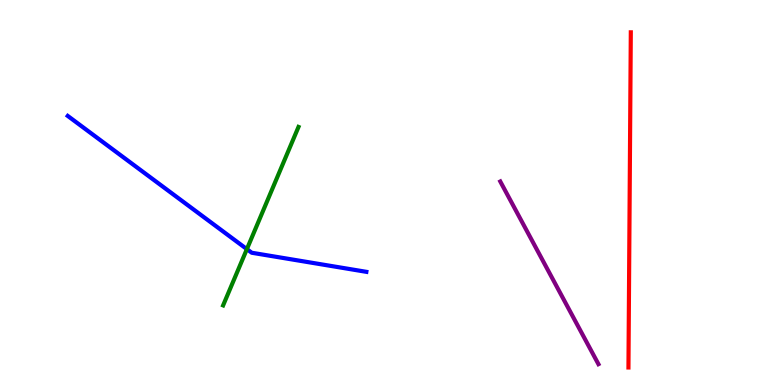[{'lines': ['blue', 'red'], 'intersections': []}, {'lines': ['green', 'red'], 'intersections': []}, {'lines': ['purple', 'red'], 'intersections': []}, {'lines': ['blue', 'green'], 'intersections': [{'x': 3.19, 'y': 3.53}]}, {'lines': ['blue', 'purple'], 'intersections': []}, {'lines': ['green', 'purple'], 'intersections': []}]